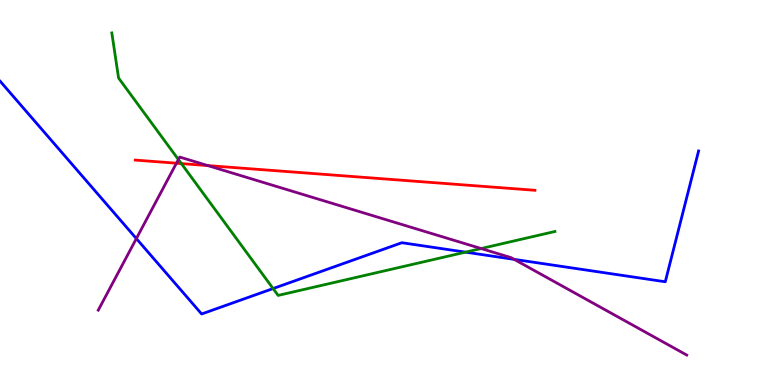[{'lines': ['blue', 'red'], 'intersections': []}, {'lines': ['green', 'red'], 'intersections': [{'x': 2.34, 'y': 5.75}]}, {'lines': ['purple', 'red'], 'intersections': [{'x': 2.28, 'y': 5.76}, {'x': 2.68, 'y': 5.7}]}, {'lines': ['blue', 'green'], 'intersections': [{'x': 3.52, 'y': 2.51}, {'x': 6.01, 'y': 3.45}]}, {'lines': ['blue', 'purple'], 'intersections': [{'x': 1.76, 'y': 3.8}, {'x': 6.63, 'y': 3.26}]}, {'lines': ['green', 'purple'], 'intersections': [{'x': 2.3, 'y': 5.86}, {'x': 6.21, 'y': 3.54}]}]